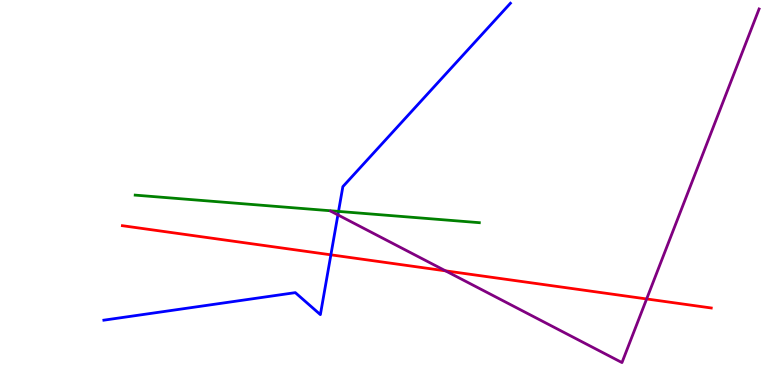[{'lines': ['blue', 'red'], 'intersections': [{'x': 4.27, 'y': 3.38}]}, {'lines': ['green', 'red'], 'intersections': []}, {'lines': ['purple', 'red'], 'intersections': [{'x': 5.75, 'y': 2.96}, {'x': 8.34, 'y': 2.23}]}, {'lines': ['blue', 'green'], 'intersections': [{'x': 4.37, 'y': 4.51}]}, {'lines': ['blue', 'purple'], 'intersections': [{'x': 4.36, 'y': 4.42}]}, {'lines': ['green', 'purple'], 'intersections': []}]